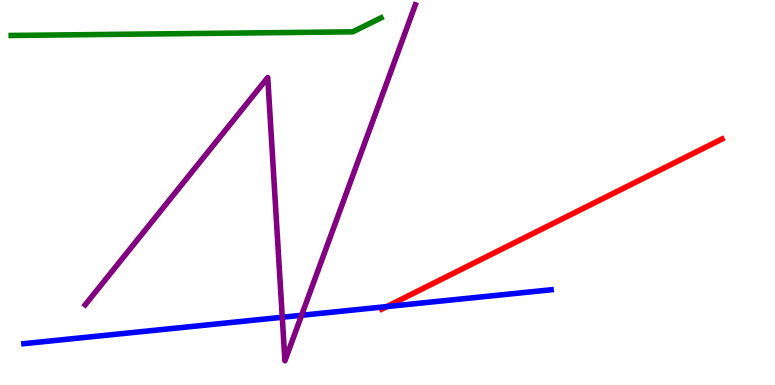[{'lines': ['blue', 'red'], 'intersections': [{'x': 4.99, 'y': 2.04}]}, {'lines': ['green', 'red'], 'intersections': []}, {'lines': ['purple', 'red'], 'intersections': []}, {'lines': ['blue', 'green'], 'intersections': []}, {'lines': ['blue', 'purple'], 'intersections': [{'x': 3.64, 'y': 1.76}, {'x': 3.89, 'y': 1.81}]}, {'lines': ['green', 'purple'], 'intersections': []}]